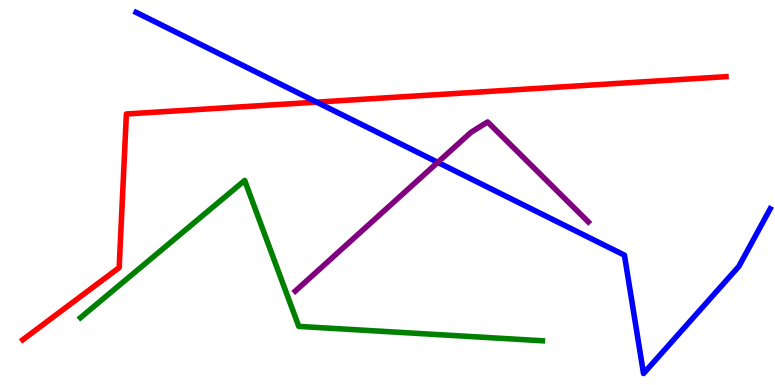[{'lines': ['blue', 'red'], 'intersections': [{'x': 4.09, 'y': 7.35}]}, {'lines': ['green', 'red'], 'intersections': []}, {'lines': ['purple', 'red'], 'intersections': []}, {'lines': ['blue', 'green'], 'intersections': []}, {'lines': ['blue', 'purple'], 'intersections': [{'x': 5.65, 'y': 5.78}]}, {'lines': ['green', 'purple'], 'intersections': []}]